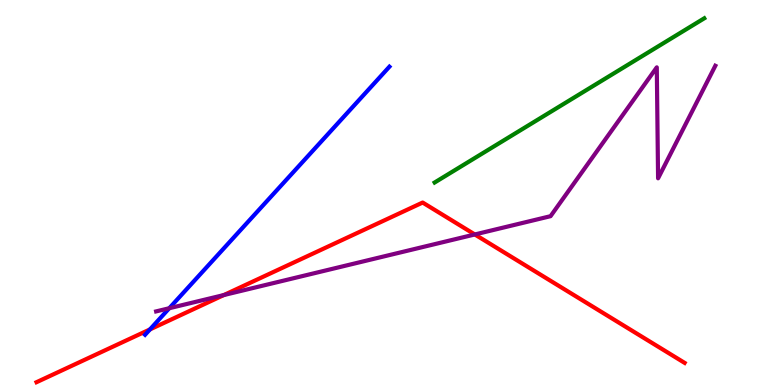[{'lines': ['blue', 'red'], 'intersections': [{'x': 1.93, 'y': 1.44}]}, {'lines': ['green', 'red'], 'intersections': []}, {'lines': ['purple', 'red'], 'intersections': [{'x': 2.89, 'y': 2.34}, {'x': 6.13, 'y': 3.91}]}, {'lines': ['blue', 'green'], 'intersections': []}, {'lines': ['blue', 'purple'], 'intersections': [{'x': 2.18, 'y': 1.99}]}, {'lines': ['green', 'purple'], 'intersections': []}]